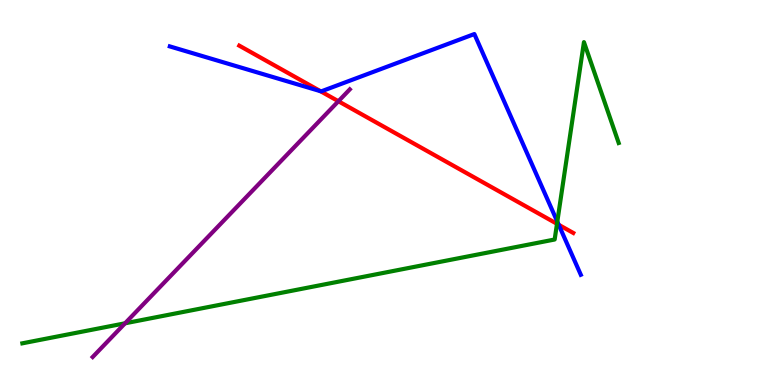[{'lines': ['blue', 'red'], 'intersections': [{'x': 4.14, 'y': 7.63}, {'x': 7.21, 'y': 4.16}]}, {'lines': ['green', 'red'], 'intersections': [{'x': 7.19, 'y': 4.19}]}, {'lines': ['purple', 'red'], 'intersections': [{'x': 4.37, 'y': 7.37}]}, {'lines': ['blue', 'green'], 'intersections': [{'x': 7.19, 'y': 4.24}]}, {'lines': ['blue', 'purple'], 'intersections': []}, {'lines': ['green', 'purple'], 'intersections': [{'x': 1.61, 'y': 1.6}]}]